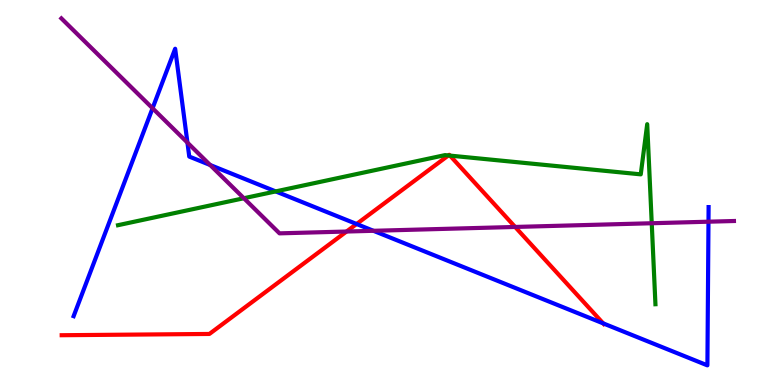[{'lines': ['blue', 'red'], 'intersections': [{'x': 4.6, 'y': 4.18}, {'x': 7.78, 'y': 1.6}]}, {'lines': ['green', 'red'], 'intersections': [{'x': 5.79, 'y': 5.96}, {'x': 5.81, 'y': 5.96}]}, {'lines': ['purple', 'red'], 'intersections': [{'x': 4.47, 'y': 3.99}, {'x': 6.65, 'y': 4.11}]}, {'lines': ['blue', 'green'], 'intersections': [{'x': 3.56, 'y': 5.03}]}, {'lines': ['blue', 'purple'], 'intersections': [{'x': 1.97, 'y': 7.19}, {'x': 2.42, 'y': 6.3}, {'x': 2.71, 'y': 5.71}, {'x': 4.82, 'y': 4.01}, {'x': 9.14, 'y': 4.24}]}, {'lines': ['green', 'purple'], 'intersections': [{'x': 3.15, 'y': 4.85}, {'x': 8.41, 'y': 4.2}]}]